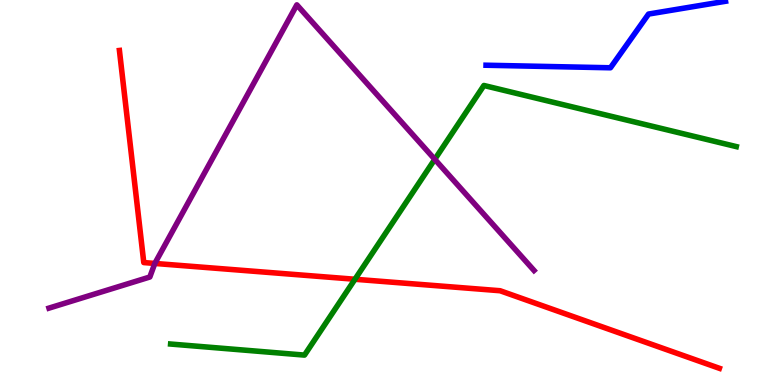[{'lines': ['blue', 'red'], 'intersections': []}, {'lines': ['green', 'red'], 'intersections': [{'x': 4.58, 'y': 2.75}]}, {'lines': ['purple', 'red'], 'intersections': [{'x': 2.0, 'y': 3.16}]}, {'lines': ['blue', 'green'], 'intersections': []}, {'lines': ['blue', 'purple'], 'intersections': []}, {'lines': ['green', 'purple'], 'intersections': [{'x': 5.61, 'y': 5.86}]}]